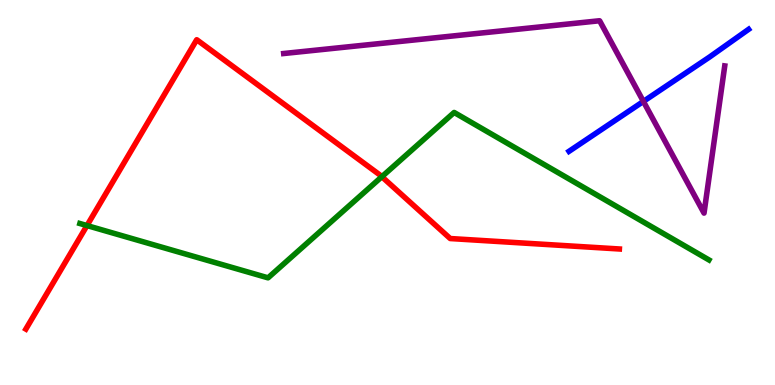[{'lines': ['blue', 'red'], 'intersections': []}, {'lines': ['green', 'red'], 'intersections': [{'x': 1.12, 'y': 4.14}, {'x': 4.93, 'y': 5.41}]}, {'lines': ['purple', 'red'], 'intersections': []}, {'lines': ['blue', 'green'], 'intersections': []}, {'lines': ['blue', 'purple'], 'intersections': [{'x': 8.3, 'y': 7.37}]}, {'lines': ['green', 'purple'], 'intersections': []}]